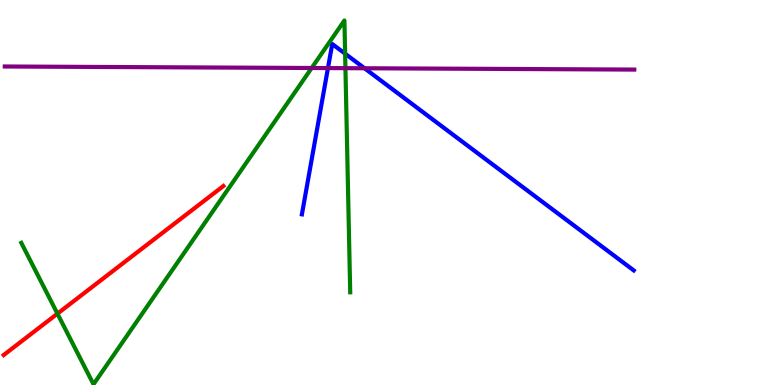[{'lines': ['blue', 'red'], 'intersections': []}, {'lines': ['green', 'red'], 'intersections': [{'x': 0.741, 'y': 1.85}]}, {'lines': ['purple', 'red'], 'intersections': []}, {'lines': ['blue', 'green'], 'intersections': [{'x': 4.45, 'y': 8.61}]}, {'lines': ['blue', 'purple'], 'intersections': [{'x': 4.23, 'y': 8.23}, {'x': 4.7, 'y': 8.23}]}, {'lines': ['green', 'purple'], 'intersections': [{'x': 4.02, 'y': 8.23}, {'x': 4.46, 'y': 8.23}]}]